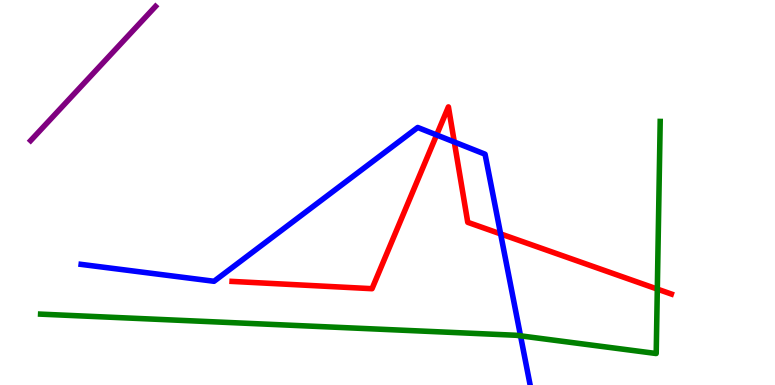[{'lines': ['blue', 'red'], 'intersections': [{'x': 5.63, 'y': 6.49}, {'x': 5.86, 'y': 6.31}, {'x': 6.46, 'y': 3.92}]}, {'lines': ['green', 'red'], 'intersections': [{'x': 8.48, 'y': 2.49}]}, {'lines': ['purple', 'red'], 'intersections': []}, {'lines': ['blue', 'green'], 'intersections': [{'x': 6.72, 'y': 1.28}]}, {'lines': ['blue', 'purple'], 'intersections': []}, {'lines': ['green', 'purple'], 'intersections': []}]